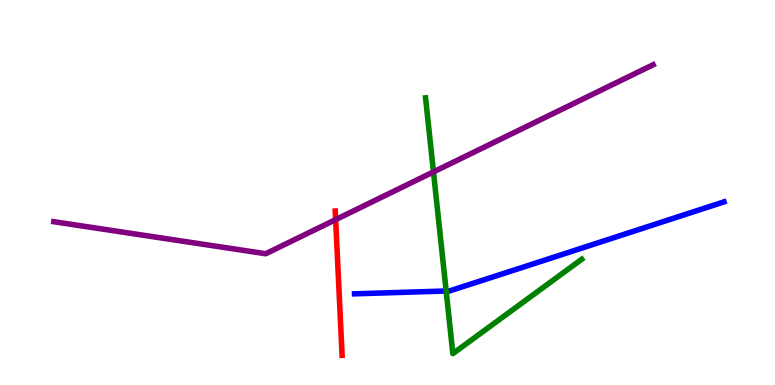[{'lines': ['blue', 'red'], 'intersections': []}, {'lines': ['green', 'red'], 'intersections': []}, {'lines': ['purple', 'red'], 'intersections': [{'x': 4.33, 'y': 4.3}]}, {'lines': ['blue', 'green'], 'intersections': [{'x': 5.76, 'y': 2.44}]}, {'lines': ['blue', 'purple'], 'intersections': []}, {'lines': ['green', 'purple'], 'intersections': [{'x': 5.59, 'y': 5.53}]}]